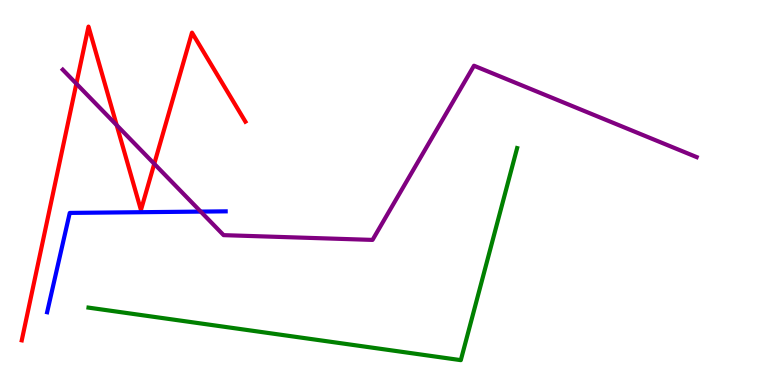[{'lines': ['blue', 'red'], 'intersections': []}, {'lines': ['green', 'red'], 'intersections': []}, {'lines': ['purple', 'red'], 'intersections': [{'x': 0.985, 'y': 7.83}, {'x': 1.51, 'y': 6.75}, {'x': 1.99, 'y': 5.75}]}, {'lines': ['blue', 'green'], 'intersections': []}, {'lines': ['blue', 'purple'], 'intersections': [{'x': 2.59, 'y': 4.5}]}, {'lines': ['green', 'purple'], 'intersections': []}]